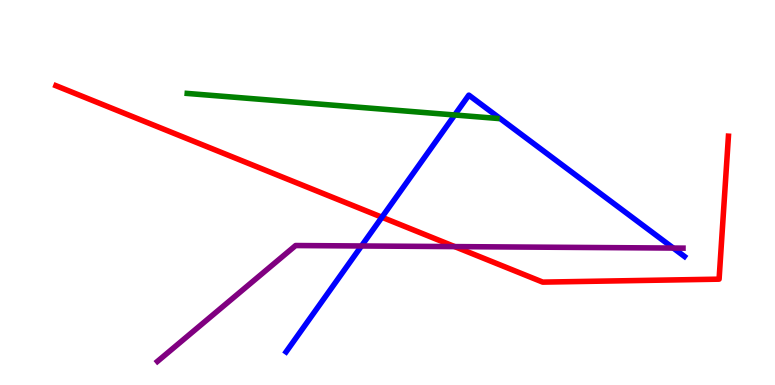[{'lines': ['blue', 'red'], 'intersections': [{'x': 4.93, 'y': 4.36}]}, {'lines': ['green', 'red'], 'intersections': []}, {'lines': ['purple', 'red'], 'intersections': [{'x': 5.87, 'y': 3.59}]}, {'lines': ['blue', 'green'], 'intersections': [{'x': 5.87, 'y': 7.01}]}, {'lines': ['blue', 'purple'], 'intersections': [{'x': 4.66, 'y': 3.61}, {'x': 8.69, 'y': 3.56}]}, {'lines': ['green', 'purple'], 'intersections': []}]